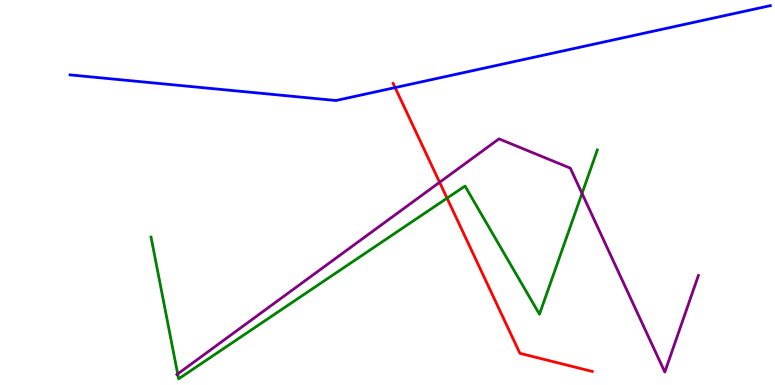[{'lines': ['blue', 'red'], 'intersections': [{'x': 5.1, 'y': 7.72}]}, {'lines': ['green', 'red'], 'intersections': [{'x': 5.77, 'y': 4.85}]}, {'lines': ['purple', 'red'], 'intersections': [{'x': 5.67, 'y': 5.26}]}, {'lines': ['blue', 'green'], 'intersections': []}, {'lines': ['blue', 'purple'], 'intersections': []}, {'lines': ['green', 'purple'], 'intersections': [{'x': 2.29, 'y': 0.287}, {'x': 7.51, 'y': 4.98}]}]